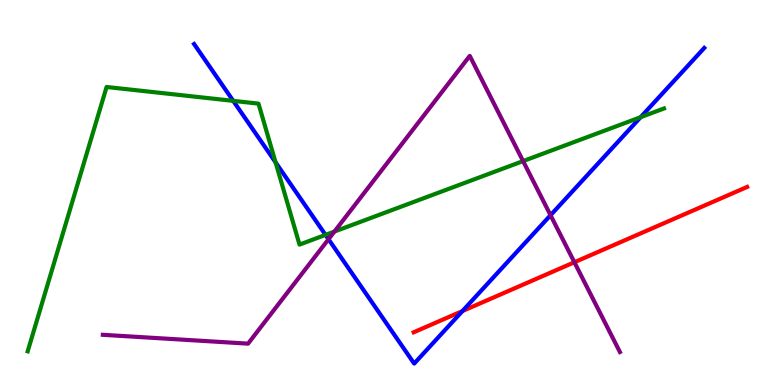[{'lines': ['blue', 'red'], 'intersections': [{'x': 5.97, 'y': 1.92}]}, {'lines': ['green', 'red'], 'intersections': []}, {'lines': ['purple', 'red'], 'intersections': [{'x': 7.41, 'y': 3.19}]}, {'lines': ['blue', 'green'], 'intersections': [{'x': 3.01, 'y': 7.38}, {'x': 3.56, 'y': 5.78}, {'x': 4.2, 'y': 3.9}, {'x': 8.27, 'y': 6.96}]}, {'lines': ['blue', 'purple'], 'intersections': [{'x': 4.24, 'y': 3.79}, {'x': 7.1, 'y': 4.41}]}, {'lines': ['green', 'purple'], 'intersections': [{'x': 4.31, 'y': 3.99}, {'x': 6.75, 'y': 5.82}]}]